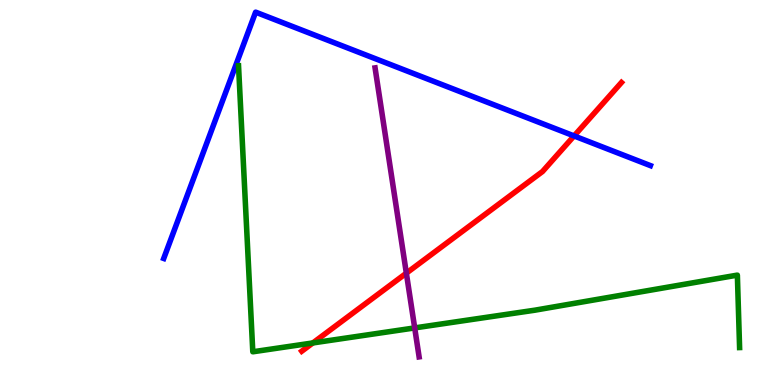[{'lines': ['blue', 'red'], 'intersections': [{'x': 7.41, 'y': 6.47}]}, {'lines': ['green', 'red'], 'intersections': [{'x': 4.04, 'y': 1.09}]}, {'lines': ['purple', 'red'], 'intersections': [{'x': 5.24, 'y': 2.91}]}, {'lines': ['blue', 'green'], 'intersections': []}, {'lines': ['blue', 'purple'], 'intersections': []}, {'lines': ['green', 'purple'], 'intersections': [{'x': 5.35, 'y': 1.48}]}]